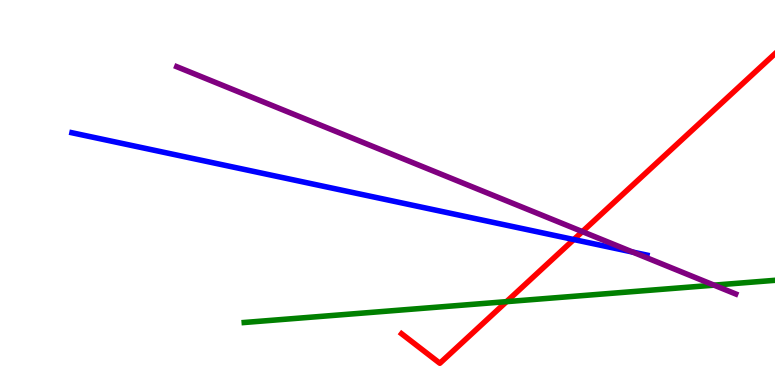[{'lines': ['blue', 'red'], 'intersections': [{'x': 7.4, 'y': 3.78}]}, {'lines': ['green', 'red'], 'intersections': [{'x': 6.54, 'y': 2.17}]}, {'lines': ['purple', 'red'], 'intersections': [{'x': 7.51, 'y': 3.98}]}, {'lines': ['blue', 'green'], 'intersections': []}, {'lines': ['blue', 'purple'], 'intersections': [{'x': 8.16, 'y': 3.45}]}, {'lines': ['green', 'purple'], 'intersections': [{'x': 9.21, 'y': 2.59}]}]